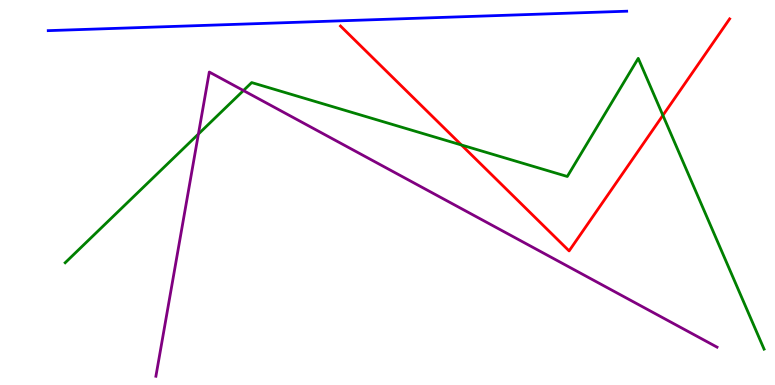[{'lines': ['blue', 'red'], 'intersections': []}, {'lines': ['green', 'red'], 'intersections': [{'x': 5.95, 'y': 6.23}, {'x': 8.55, 'y': 7.0}]}, {'lines': ['purple', 'red'], 'intersections': []}, {'lines': ['blue', 'green'], 'intersections': []}, {'lines': ['blue', 'purple'], 'intersections': []}, {'lines': ['green', 'purple'], 'intersections': [{'x': 2.56, 'y': 6.52}, {'x': 3.14, 'y': 7.65}]}]